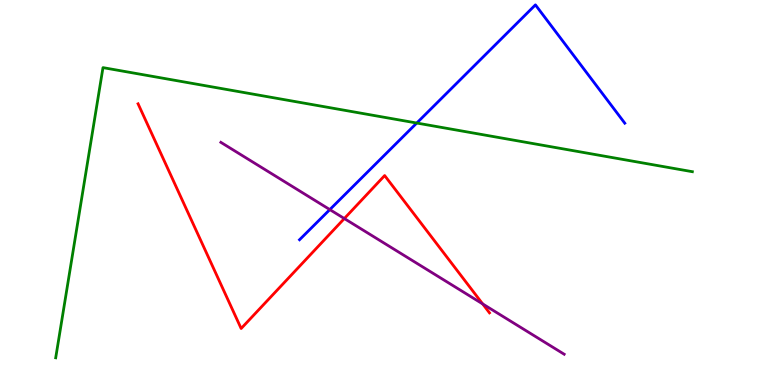[{'lines': ['blue', 'red'], 'intersections': []}, {'lines': ['green', 'red'], 'intersections': []}, {'lines': ['purple', 'red'], 'intersections': [{'x': 4.44, 'y': 4.32}, {'x': 6.23, 'y': 2.11}]}, {'lines': ['blue', 'green'], 'intersections': [{'x': 5.38, 'y': 6.8}]}, {'lines': ['blue', 'purple'], 'intersections': [{'x': 4.26, 'y': 4.56}]}, {'lines': ['green', 'purple'], 'intersections': []}]